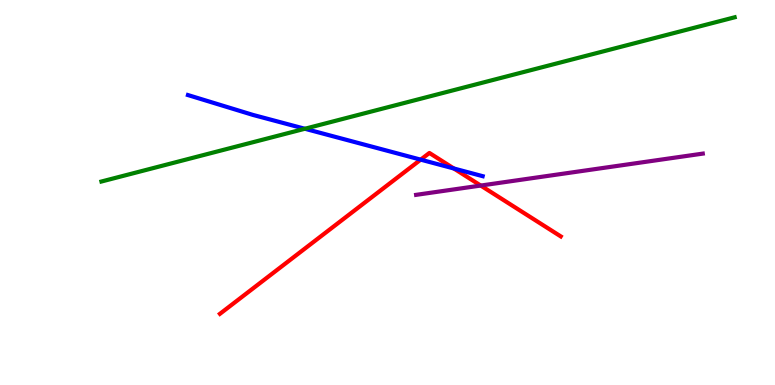[{'lines': ['blue', 'red'], 'intersections': [{'x': 5.43, 'y': 5.85}, {'x': 5.86, 'y': 5.62}]}, {'lines': ['green', 'red'], 'intersections': []}, {'lines': ['purple', 'red'], 'intersections': [{'x': 6.2, 'y': 5.18}]}, {'lines': ['blue', 'green'], 'intersections': [{'x': 3.93, 'y': 6.66}]}, {'lines': ['blue', 'purple'], 'intersections': []}, {'lines': ['green', 'purple'], 'intersections': []}]